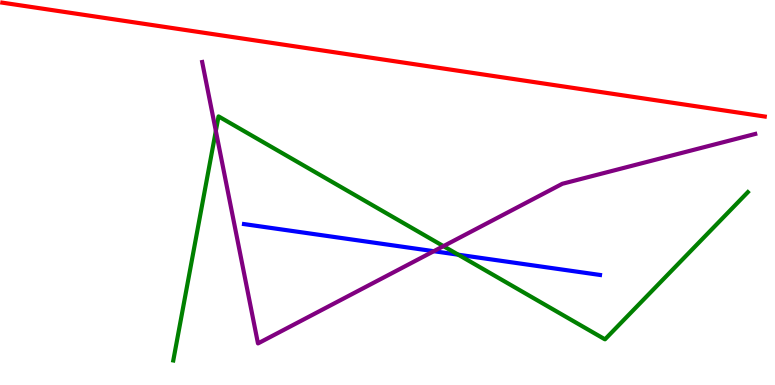[{'lines': ['blue', 'red'], 'intersections': []}, {'lines': ['green', 'red'], 'intersections': []}, {'lines': ['purple', 'red'], 'intersections': []}, {'lines': ['blue', 'green'], 'intersections': [{'x': 5.91, 'y': 3.38}]}, {'lines': ['blue', 'purple'], 'intersections': [{'x': 5.6, 'y': 3.48}]}, {'lines': ['green', 'purple'], 'intersections': [{'x': 2.79, 'y': 6.6}, {'x': 5.72, 'y': 3.61}]}]